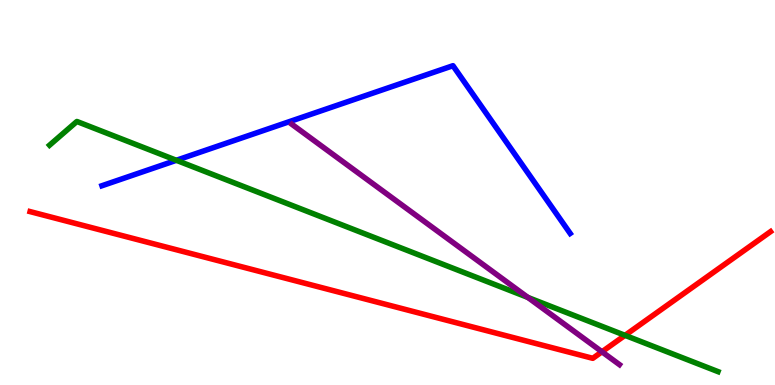[{'lines': ['blue', 'red'], 'intersections': []}, {'lines': ['green', 'red'], 'intersections': [{'x': 8.06, 'y': 1.29}]}, {'lines': ['purple', 'red'], 'intersections': [{'x': 7.77, 'y': 0.863}]}, {'lines': ['blue', 'green'], 'intersections': [{'x': 2.28, 'y': 5.84}]}, {'lines': ['blue', 'purple'], 'intersections': []}, {'lines': ['green', 'purple'], 'intersections': [{'x': 6.81, 'y': 2.27}]}]